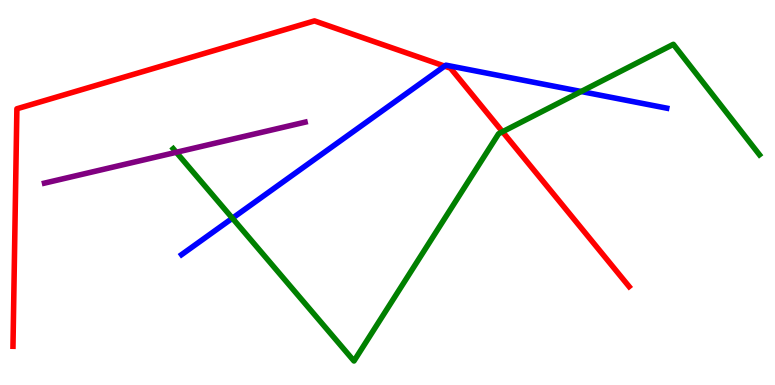[{'lines': ['blue', 'red'], 'intersections': [{'x': 5.74, 'y': 8.28}]}, {'lines': ['green', 'red'], 'intersections': [{'x': 6.48, 'y': 6.58}]}, {'lines': ['purple', 'red'], 'intersections': []}, {'lines': ['blue', 'green'], 'intersections': [{'x': 3.0, 'y': 4.33}, {'x': 7.5, 'y': 7.62}]}, {'lines': ['blue', 'purple'], 'intersections': []}, {'lines': ['green', 'purple'], 'intersections': [{'x': 2.27, 'y': 6.04}]}]